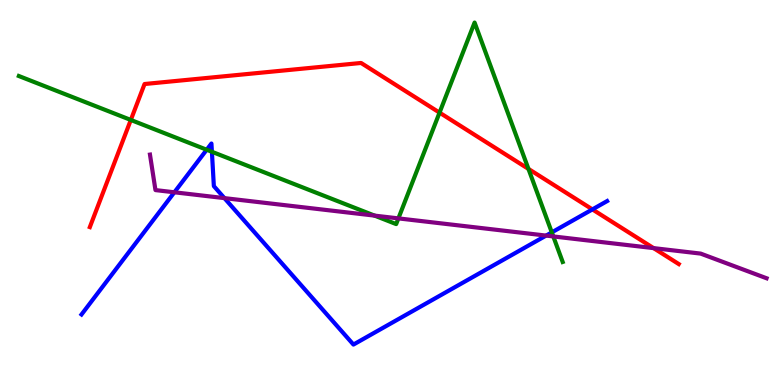[{'lines': ['blue', 'red'], 'intersections': [{'x': 7.64, 'y': 4.56}]}, {'lines': ['green', 'red'], 'intersections': [{'x': 1.69, 'y': 6.88}, {'x': 5.67, 'y': 7.07}, {'x': 6.82, 'y': 5.61}]}, {'lines': ['purple', 'red'], 'intersections': [{'x': 8.43, 'y': 3.56}]}, {'lines': ['blue', 'green'], 'intersections': [{'x': 2.67, 'y': 6.11}, {'x': 2.73, 'y': 6.06}, {'x': 7.12, 'y': 3.96}]}, {'lines': ['blue', 'purple'], 'intersections': [{'x': 2.25, 'y': 5.01}, {'x': 2.9, 'y': 4.85}, {'x': 7.05, 'y': 3.88}]}, {'lines': ['green', 'purple'], 'intersections': [{'x': 4.83, 'y': 4.4}, {'x': 5.14, 'y': 4.33}, {'x': 7.14, 'y': 3.86}]}]